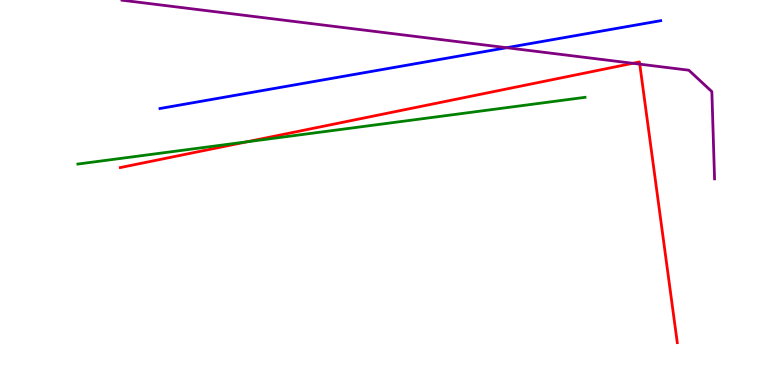[{'lines': ['blue', 'red'], 'intersections': []}, {'lines': ['green', 'red'], 'intersections': [{'x': 3.19, 'y': 6.32}]}, {'lines': ['purple', 'red'], 'intersections': [{'x': 8.17, 'y': 8.36}, {'x': 8.25, 'y': 8.33}]}, {'lines': ['blue', 'green'], 'intersections': []}, {'lines': ['blue', 'purple'], 'intersections': [{'x': 6.54, 'y': 8.76}]}, {'lines': ['green', 'purple'], 'intersections': []}]